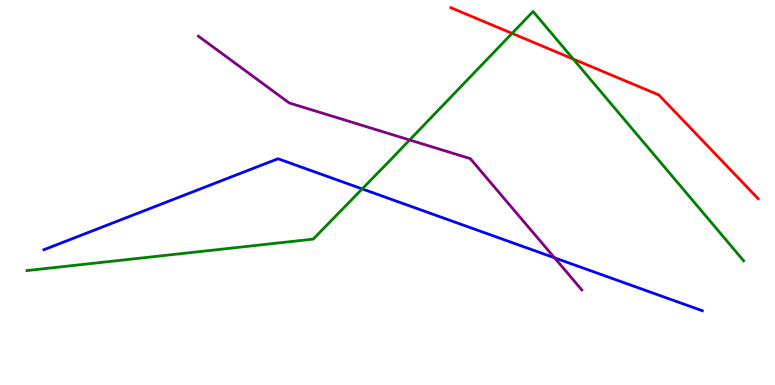[{'lines': ['blue', 'red'], 'intersections': []}, {'lines': ['green', 'red'], 'intersections': [{'x': 6.61, 'y': 9.13}, {'x': 7.4, 'y': 8.47}]}, {'lines': ['purple', 'red'], 'intersections': []}, {'lines': ['blue', 'green'], 'intersections': [{'x': 4.67, 'y': 5.09}]}, {'lines': ['blue', 'purple'], 'intersections': [{'x': 7.15, 'y': 3.3}]}, {'lines': ['green', 'purple'], 'intersections': [{'x': 5.29, 'y': 6.36}]}]